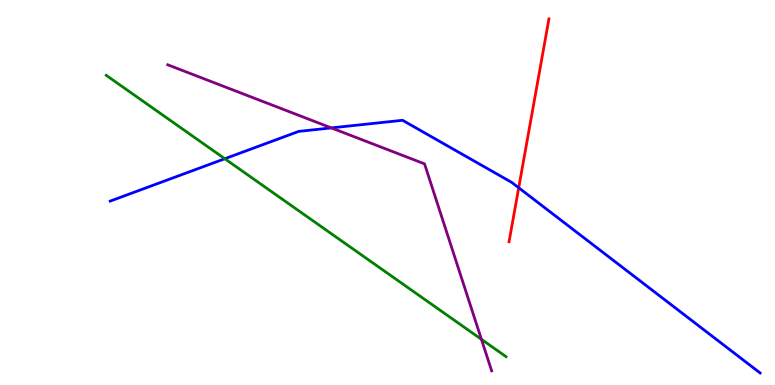[{'lines': ['blue', 'red'], 'intersections': [{'x': 6.69, 'y': 5.12}]}, {'lines': ['green', 'red'], 'intersections': []}, {'lines': ['purple', 'red'], 'intersections': []}, {'lines': ['blue', 'green'], 'intersections': [{'x': 2.9, 'y': 5.88}]}, {'lines': ['blue', 'purple'], 'intersections': [{'x': 4.28, 'y': 6.68}]}, {'lines': ['green', 'purple'], 'intersections': [{'x': 6.21, 'y': 1.19}]}]